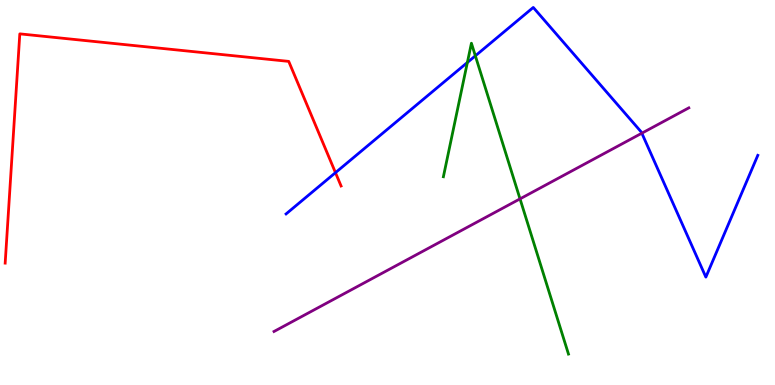[{'lines': ['blue', 'red'], 'intersections': [{'x': 4.33, 'y': 5.52}]}, {'lines': ['green', 'red'], 'intersections': []}, {'lines': ['purple', 'red'], 'intersections': []}, {'lines': ['blue', 'green'], 'intersections': [{'x': 6.03, 'y': 8.38}, {'x': 6.13, 'y': 8.55}]}, {'lines': ['blue', 'purple'], 'intersections': [{'x': 8.28, 'y': 6.54}]}, {'lines': ['green', 'purple'], 'intersections': [{'x': 6.71, 'y': 4.83}]}]